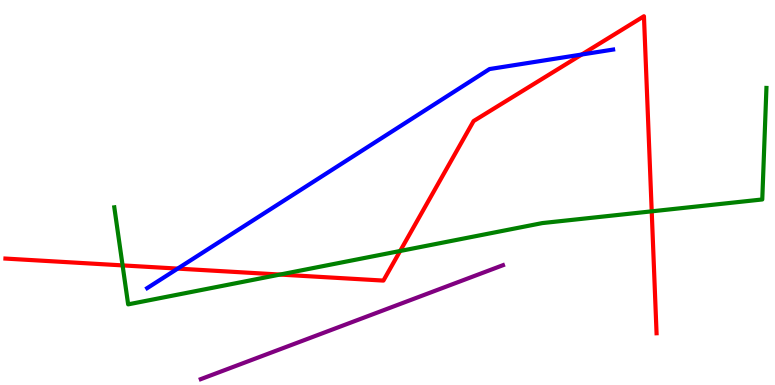[{'lines': ['blue', 'red'], 'intersections': [{'x': 2.29, 'y': 3.02}, {'x': 7.51, 'y': 8.58}]}, {'lines': ['green', 'red'], 'intersections': [{'x': 1.58, 'y': 3.11}, {'x': 3.61, 'y': 2.87}, {'x': 5.16, 'y': 3.48}, {'x': 8.41, 'y': 4.51}]}, {'lines': ['purple', 'red'], 'intersections': []}, {'lines': ['blue', 'green'], 'intersections': []}, {'lines': ['blue', 'purple'], 'intersections': []}, {'lines': ['green', 'purple'], 'intersections': []}]